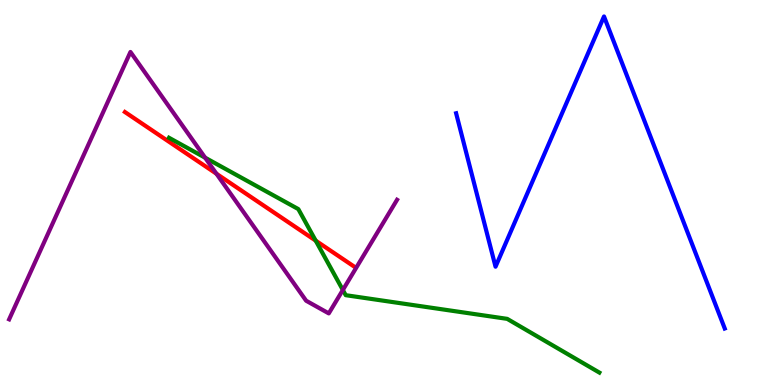[{'lines': ['blue', 'red'], 'intersections': []}, {'lines': ['green', 'red'], 'intersections': [{'x': 4.07, 'y': 3.75}]}, {'lines': ['purple', 'red'], 'intersections': [{'x': 2.79, 'y': 5.49}]}, {'lines': ['blue', 'green'], 'intersections': []}, {'lines': ['blue', 'purple'], 'intersections': []}, {'lines': ['green', 'purple'], 'intersections': [{'x': 2.65, 'y': 5.9}, {'x': 4.42, 'y': 2.47}]}]